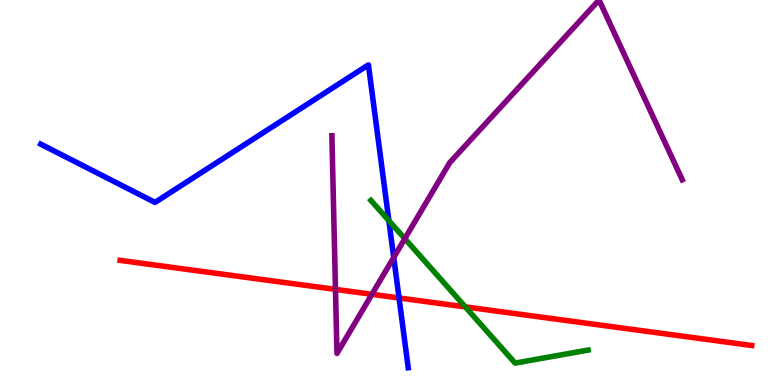[{'lines': ['blue', 'red'], 'intersections': [{'x': 5.15, 'y': 2.26}]}, {'lines': ['green', 'red'], 'intersections': [{'x': 6.0, 'y': 2.03}]}, {'lines': ['purple', 'red'], 'intersections': [{'x': 4.33, 'y': 2.48}, {'x': 4.8, 'y': 2.36}]}, {'lines': ['blue', 'green'], 'intersections': [{'x': 5.02, 'y': 4.27}]}, {'lines': ['blue', 'purple'], 'intersections': [{'x': 5.08, 'y': 3.31}]}, {'lines': ['green', 'purple'], 'intersections': [{'x': 5.22, 'y': 3.8}]}]